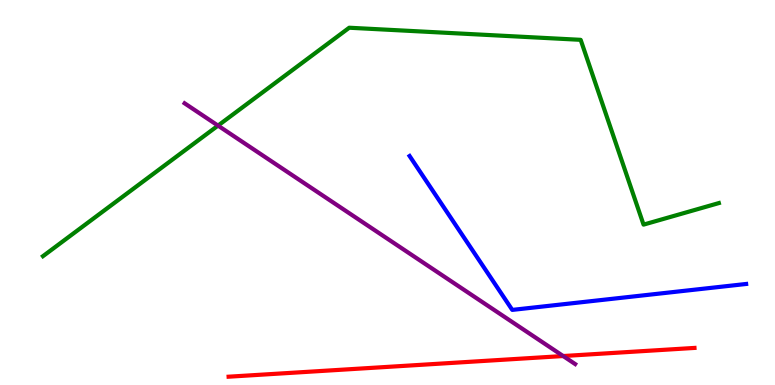[{'lines': ['blue', 'red'], 'intersections': []}, {'lines': ['green', 'red'], 'intersections': []}, {'lines': ['purple', 'red'], 'intersections': [{'x': 7.27, 'y': 0.752}]}, {'lines': ['blue', 'green'], 'intersections': []}, {'lines': ['blue', 'purple'], 'intersections': []}, {'lines': ['green', 'purple'], 'intersections': [{'x': 2.81, 'y': 6.74}]}]